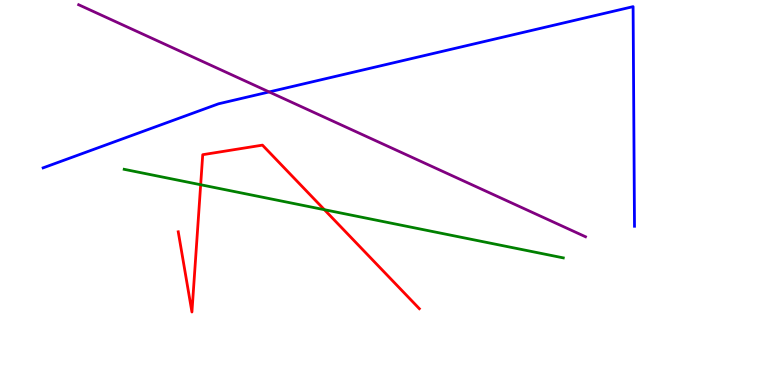[{'lines': ['blue', 'red'], 'intersections': []}, {'lines': ['green', 'red'], 'intersections': [{'x': 2.59, 'y': 5.2}, {'x': 4.19, 'y': 4.55}]}, {'lines': ['purple', 'red'], 'intersections': []}, {'lines': ['blue', 'green'], 'intersections': []}, {'lines': ['blue', 'purple'], 'intersections': [{'x': 3.47, 'y': 7.61}]}, {'lines': ['green', 'purple'], 'intersections': []}]